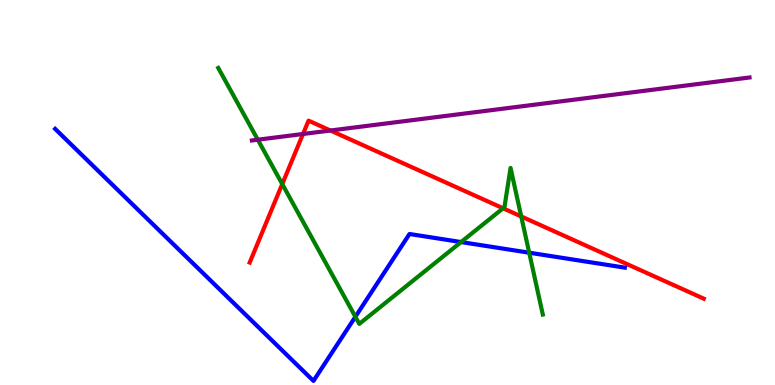[{'lines': ['blue', 'red'], 'intersections': []}, {'lines': ['green', 'red'], 'intersections': [{'x': 3.64, 'y': 5.22}, {'x': 6.49, 'y': 4.59}, {'x': 6.73, 'y': 4.38}]}, {'lines': ['purple', 'red'], 'intersections': [{'x': 3.91, 'y': 6.52}, {'x': 4.26, 'y': 6.61}]}, {'lines': ['blue', 'green'], 'intersections': [{'x': 4.59, 'y': 1.77}, {'x': 5.95, 'y': 3.71}, {'x': 6.83, 'y': 3.44}]}, {'lines': ['blue', 'purple'], 'intersections': []}, {'lines': ['green', 'purple'], 'intersections': [{'x': 3.33, 'y': 6.37}]}]